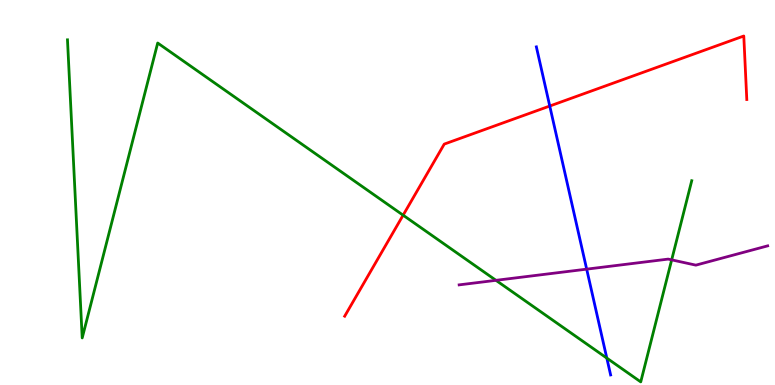[{'lines': ['blue', 'red'], 'intersections': [{'x': 7.09, 'y': 7.25}]}, {'lines': ['green', 'red'], 'intersections': [{'x': 5.2, 'y': 4.41}]}, {'lines': ['purple', 'red'], 'intersections': []}, {'lines': ['blue', 'green'], 'intersections': [{'x': 7.83, 'y': 0.699}]}, {'lines': ['blue', 'purple'], 'intersections': [{'x': 7.57, 'y': 3.01}]}, {'lines': ['green', 'purple'], 'intersections': [{'x': 6.4, 'y': 2.72}, {'x': 8.67, 'y': 3.25}]}]